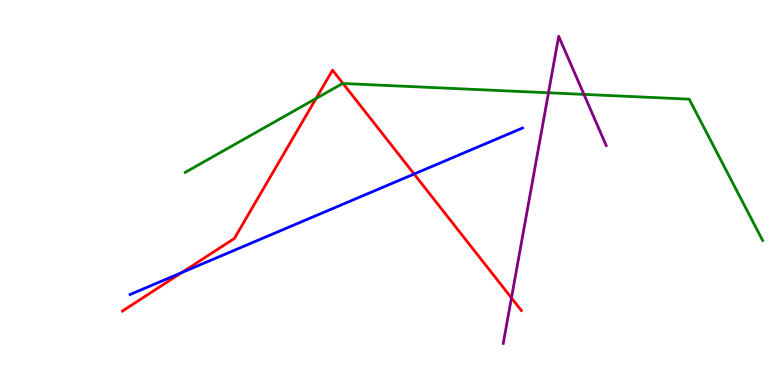[{'lines': ['blue', 'red'], 'intersections': [{'x': 2.35, 'y': 2.92}, {'x': 5.34, 'y': 5.48}]}, {'lines': ['green', 'red'], 'intersections': [{'x': 4.08, 'y': 7.44}, {'x': 4.43, 'y': 7.83}]}, {'lines': ['purple', 'red'], 'intersections': [{'x': 6.6, 'y': 2.26}]}, {'lines': ['blue', 'green'], 'intersections': []}, {'lines': ['blue', 'purple'], 'intersections': []}, {'lines': ['green', 'purple'], 'intersections': [{'x': 7.08, 'y': 7.59}, {'x': 7.53, 'y': 7.55}]}]